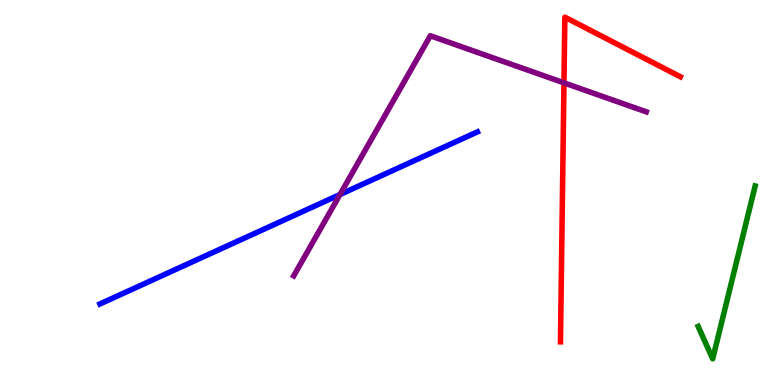[{'lines': ['blue', 'red'], 'intersections': []}, {'lines': ['green', 'red'], 'intersections': []}, {'lines': ['purple', 'red'], 'intersections': [{'x': 7.28, 'y': 7.85}]}, {'lines': ['blue', 'green'], 'intersections': []}, {'lines': ['blue', 'purple'], 'intersections': [{'x': 4.39, 'y': 4.95}]}, {'lines': ['green', 'purple'], 'intersections': []}]